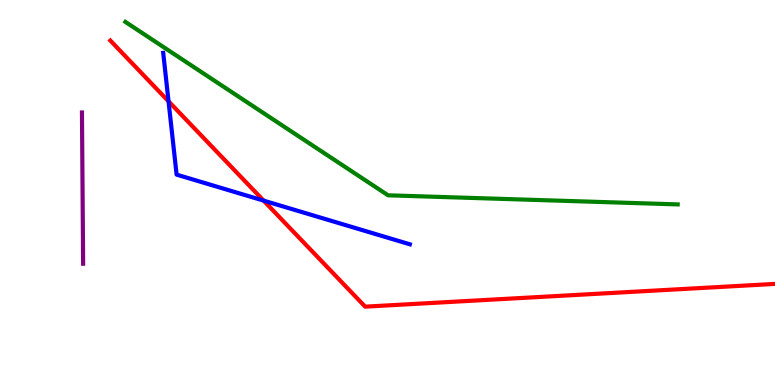[{'lines': ['blue', 'red'], 'intersections': [{'x': 2.17, 'y': 7.37}, {'x': 3.4, 'y': 4.79}]}, {'lines': ['green', 'red'], 'intersections': []}, {'lines': ['purple', 'red'], 'intersections': []}, {'lines': ['blue', 'green'], 'intersections': []}, {'lines': ['blue', 'purple'], 'intersections': []}, {'lines': ['green', 'purple'], 'intersections': []}]